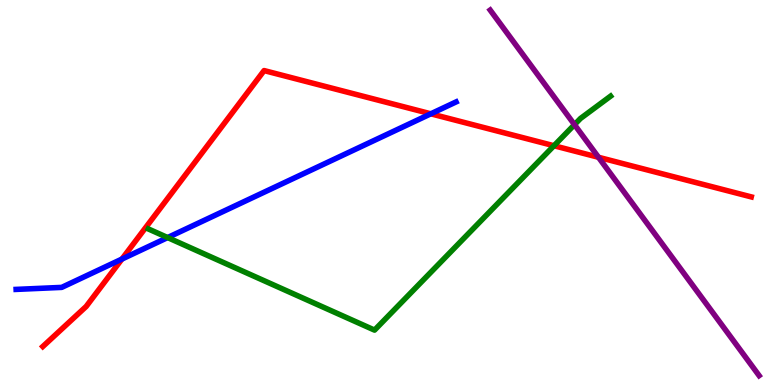[{'lines': ['blue', 'red'], 'intersections': [{'x': 1.57, 'y': 3.27}, {'x': 5.56, 'y': 7.04}]}, {'lines': ['green', 'red'], 'intersections': [{'x': 7.15, 'y': 6.21}]}, {'lines': ['purple', 'red'], 'intersections': [{'x': 7.72, 'y': 5.91}]}, {'lines': ['blue', 'green'], 'intersections': [{'x': 2.16, 'y': 3.83}]}, {'lines': ['blue', 'purple'], 'intersections': []}, {'lines': ['green', 'purple'], 'intersections': [{'x': 7.41, 'y': 6.76}]}]